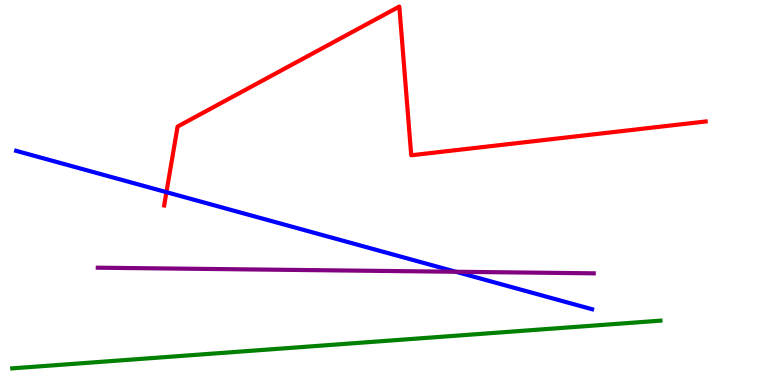[{'lines': ['blue', 'red'], 'intersections': [{'x': 2.15, 'y': 5.01}]}, {'lines': ['green', 'red'], 'intersections': []}, {'lines': ['purple', 'red'], 'intersections': []}, {'lines': ['blue', 'green'], 'intersections': []}, {'lines': ['blue', 'purple'], 'intersections': [{'x': 5.88, 'y': 2.94}]}, {'lines': ['green', 'purple'], 'intersections': []}]